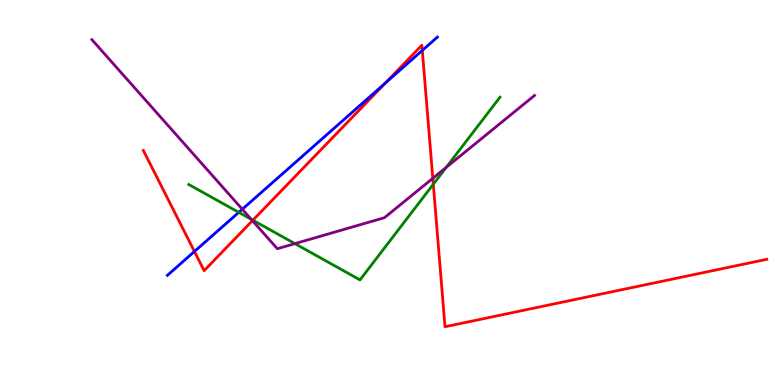[{'lines': ['blue', 'red'], 'intersections': [{'x': 2.51, 'y': 3.47}, {'x': 4.97, 'y': 7.84}, {'x': 5.45, 'y': 8.69}]}, {'lines': ['green', 'red'], 'intersections': [{'x': 3.26, 'y': 4.28}, {'x': 5.59, 'y': 5.21}]}, {'lines': ['purple', 'red'], 'intersections': [{'x': 3.26, 'y': 4.27}, {'x': 5.58, 'y': 5.37}]}, {'lines': ['blue', 'green'], 'intersections': [{'x': 3.08, 'y': 4.48}]}, {'lines': ['blue', 'purple'], 'intersections': [{'x': 3.13, 'y': 4.57}]}, {'lines': ['green', 'purple'], 'intersections': [{'x': 3.24, 'y': 4.3}, {'x': 3.81, 'y': 3.67}, {'x': 5.76, 'y': 5.65}]}]